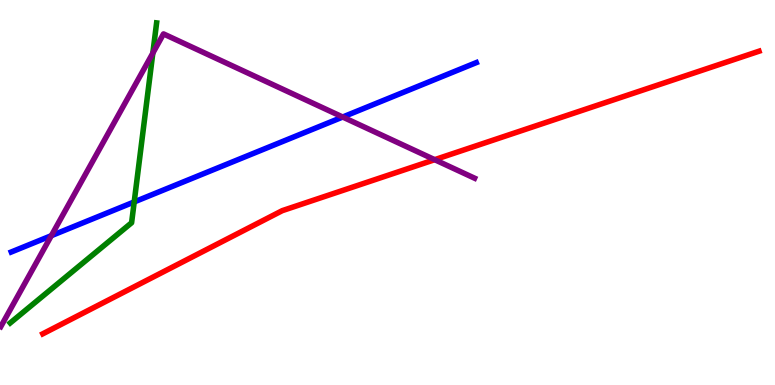[{'lines': ['blue', 'red'], 'intersections': []}, {'lines': ['green', 'red'], 'intersections': []}, {'lines': ['purple', 'red'], 'intersections': [{'x': 5.61, 'y': 5.85}]}, {'lines': ['blue', 'green'], 'intersections': [{'x': 1.73, 'y': 4.75}]}, {'lines': ['blue', 'purple'], 'intersections': [{'x': 0.662, 'y': 3.88}, {'x': 4.42, 'y': 6.96}]}, {'lines': ['green', 'purple'], 'intersections': [{'x': 1.97, 'y': 8.62}]}]